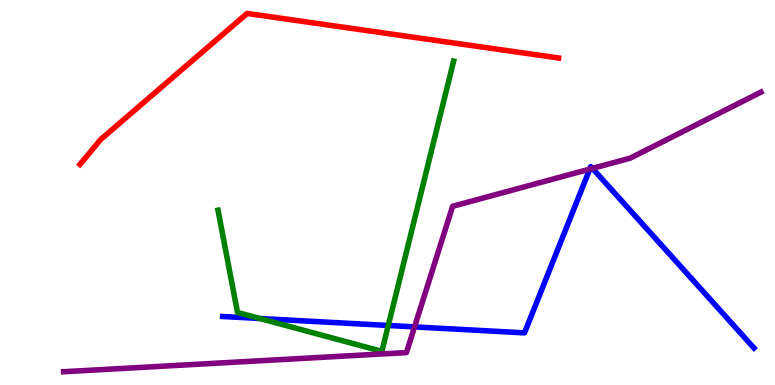[{'lines': ['blue', 'red'], 'intersections': []}, {'lines': ['green', 'red'], 'intersections': []}, {'lines': ['purple', 'red'], 'intersections': []}, {'lines': ['blue', 'green'], 'intersections': [{'x': 3.35, 'y': 1.73}, {'x': 5.01, 'y': 1.55}]}, {'lines': ['blue', 'purple'], 'intersections': [{'x': 5.35, 'y': 1.51}, {'x': 7.61, 'y': 5.61}, {'x': 7.64, 'y': 5.63}]}, {'lines': ['green', 'purple'], 'intersections': []}]